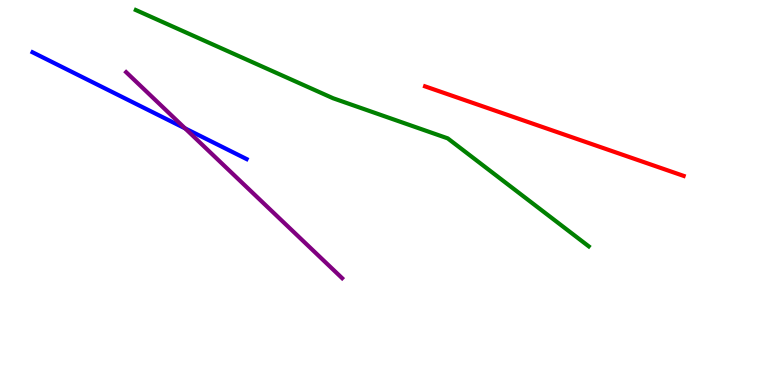[{'lines': ['blue', 'red'], 'intersections': []}, {'lines': ['green', 'red'], 'intersections': []}, {'lines': ['purple', 'red'], 'intersections': []}, {'lines': ['blue', 'green'], 'intersections': []}, {'lines': ['blue', 'purple'], 'intersections': [{'x': 2.39, 'y': 6.67}]}, {'lines': ['green', 'purple'], 'intersections': []}]